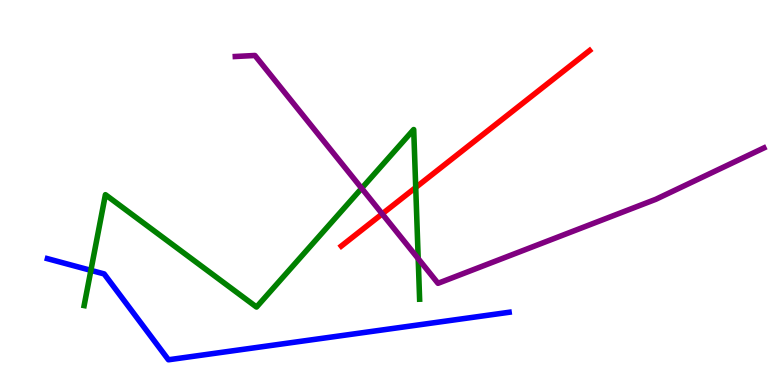[{'lines': ['blue', 'red'], 'intersections': []}, {'lines': ['green', 'red'], 'intersections': [{'x': 5.36, 'y': 5.13}]}, {'lines': ['purple', 'red'], 'intersections': [{'x': 4.93, 'y': 4.45}]}, {'lines': ['blue', 'green'], 'intersections': [{'x': 1.17, 'y': 2.98}]}, {'lines': ['blue', 'purple'], 'intersections': []}, {'lines': ['green', 'purple'], 'intersections': [{'x': 4.67, 'y': 5.11}, {'x': 5.4, 'y': 3.28}]}]